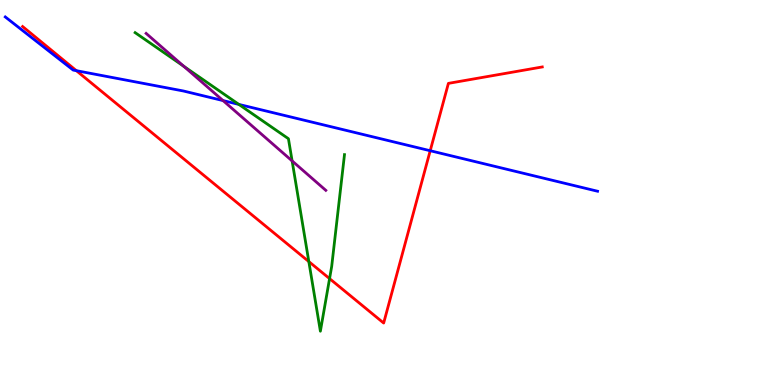[{'lines': ['blue', 'red'], 'intersections': [{'x': 0.985, 'y': 8.16}, {'x': 5.55, 'y': 6.09}]}, {'lines': ['green', 'red'], 'intersections': [{'x': 3.98, 'y': 3.21}, {'x': 4.25, 'y': 2.76}]}, {'lines': ['purple', 'red'], 'intersections': []}, {'lines': ['blue', 'green'], 'intersections': [{'x': 3.08, 'y': 7.29}]}, {'lines': ['blue', 'purple'], 'intersections': [{'x': 2.88, 'y': 7.39}]}, {'lines': ['green', 'purple'], 'intersections': [{'x': 2.37, 'y': 8.28}, {'x': 3.77, 'y': 5.82}]}]